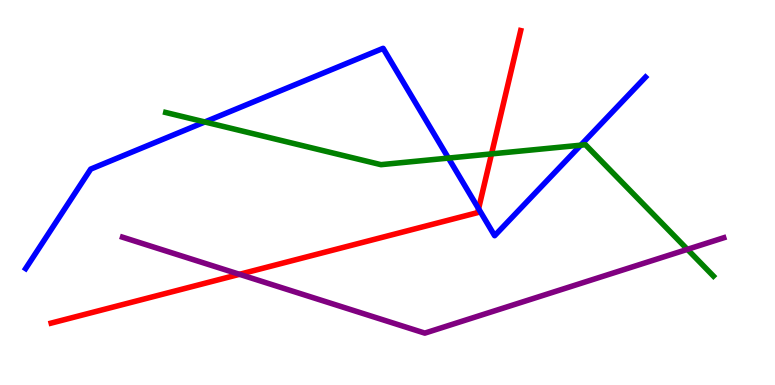[{'lines': ['blue', 'red'], 'intersections': [{'x': 6.18, 'y': 4.58}]}, {'lines': ['green', 'red'], 'intersections': [{'x': 6.34, 'y': 6.0}]}, {'lines': ['purple', 'red'], 'intersections': [{'x': 3.09, 'y': 2.88}]}, {'lines': ['blue', 'green'], 'intersections': [{'x': 2.64, 'y': 6.83}, {'x': 5.79, 'y': 5.89}, {'x': 7.49, 'y': 6.23}]}, {'lines': ['blue', 'purple'], 'intersections': []}, {'lines': ['green', 'purple'], 'intersections': [{'x': 8.87, 'y': 3.52}]}]